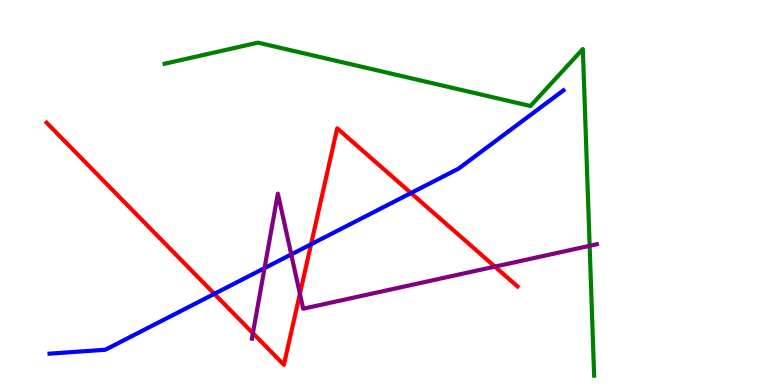[{'lines': ['blue', 'red'], 'intersections': [{'x': 2.77, 'y': 2.37}, {'x': 4.01, 'y': 3.66}, {'x': 5.3, 'y': 4.99}]}, {'lines': ['green', 'red'], 'intersections': []}, {'lines': ['purple', 'red'], 'intersections': [{'x': 3.26, 'y': 1.35}, {'x': 3.87, 'y': 2.37}, {'x': 6.39, 'y': 3.07}]}, {'lines': ['blue', 'green'], 'intersections': []}, {'lines': ['blue', 'purple'], 'intersections': [{'x': 3.41, 'y': 3.04}, {'x': 3.76, 'y': 3.39}]}, {'lines': ['green', 'purple'], 'intersections': [{'x': 7.61, 'y': 3.62}]}]